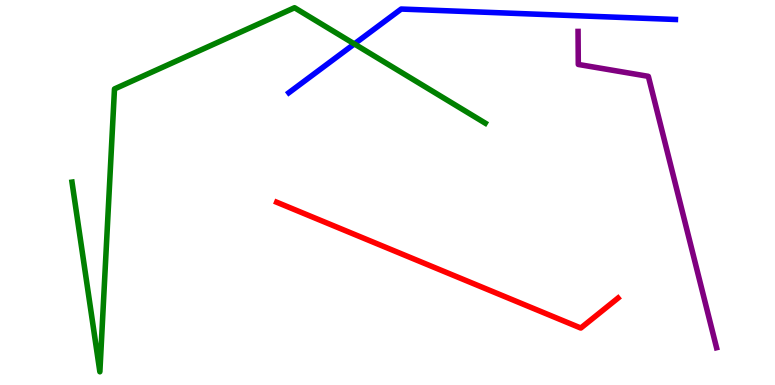[{'lines': ['blue', 'red'], 'intersections': []}, {'lines': ['green', 'red'], 'intersections': []}, {'lines': ['purple', 'red'], 'intersections': []}, {'lines': ['blue', 'green'], 'intersections': [{'x': 4.57, 'y': 8.86}]}, {'lines': ['blue', 'purple'], 'intersections': []}, {'lines': ['green', 'purple'], 'intersections': []}]